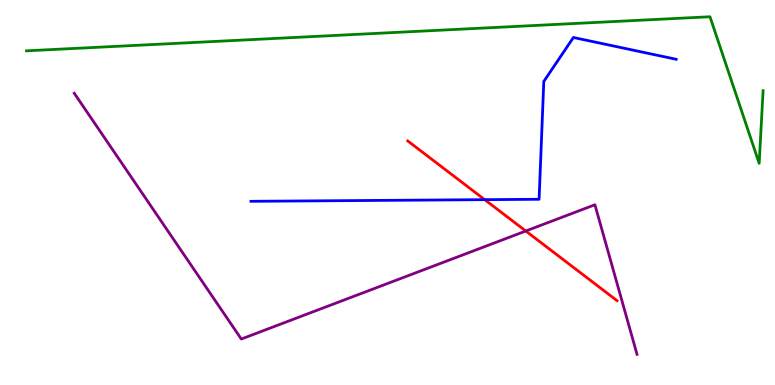[{'lines': ['blue', 'red'], 'intersections': [{'x': 6.25, 'y': 4.81}]}, {'lines': ['green', 'red'], 'intersections': []}, {'lines': ['purple', 'red'], 'intersections': [{'x': 6.78, 'y': 4.0}]}, {'lines': ['blue', 'green'], 'intersections': []}, {'lines': ['blue', 'purple'], 'intersections': []}, {'lines': ['green', 'purple'], 'intersections': []}]